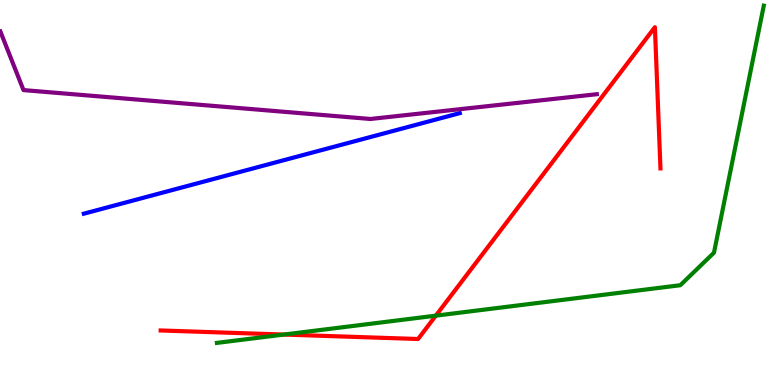[{'lines': ['blue', 'red'], 'intersections': []}, {'lines': ['green', 'red'], 'intersections': [{'x': 3.66, 'y': 1.31}, {'x': 5.62, 'y': 1.8}]}, {'lines': ['purple', 'red'], 'intersections': []}, {'lines': ['blue', 'green'], 'intersections': []}, {'lines': ['blue', 'purple'], 'intersections': []}, {'lines': ['green', 'purple'], 'intersections': []}]